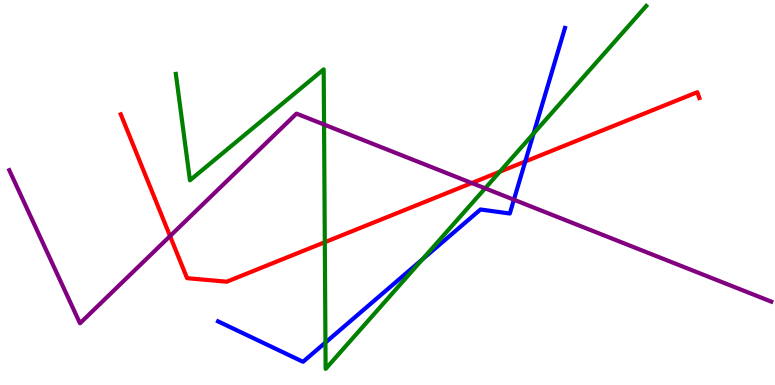[{'lines': ['blue', 'red'], 'intersections': [{'x': 6.78, 'y': 5.81}]}, {'lines': ['green', 'red'], 'intersections': [{'x': 4.19, 'y': 3.71}, {'x': 6.45, 'y': 5.54}]}, {'lines': ['purple', 'red'], 'intersections': [{'x': 2.19, 'y': 3.87}, {'x': 6.09, 'y': 5.25}]}, {'lines': ['blue', 'green'], 'intersections': [{'x': 4.2, 'y': 1.1}, {'x': 5.45, 'y': 3.26}, {'x': 6.89, 'y': 6.53}]}, {'lines': ['blue', 'purple'], 'intersections': [{'x': 6.63, 'y': 4.81}]}, {'lines': ['green', 'purple'], 'intersections': [{'x': 4.18, 'y': 6.77}, {'x': 6.26, 'y': 5.11}]}]